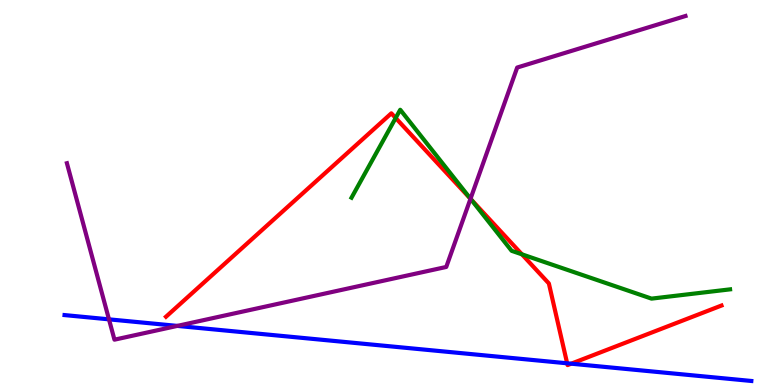[{'lines': ['blue', 'red'], 'intersections': [{'x': 7.32, 'y': 0.564}, {'x': 7.37, 'y': 0.554}]}, {'lines': ['green', 'red'], 'intersections': [{'x': 5.11, 'y': 6.94}, {'x': 6.08, 'y': 4.83}, {'x': 6.73, 'y': 3.39}]}, {'lines': ['purple', 'red'], 'intersections': [{'x': 6.07, 'y': 4.84}]}, {'lines': ['blue', 'green'], 'intersections': []}, {'lines': ['blue', 'purple'], 'intersections': [{'x': 1.41, 'y': 1.71}, {'x': 2.29, 'y': 1.54}]}, {'lines': ['green', 'purple'], 'intersections': [{'x': 6.07, 'y': 4.84}]}]